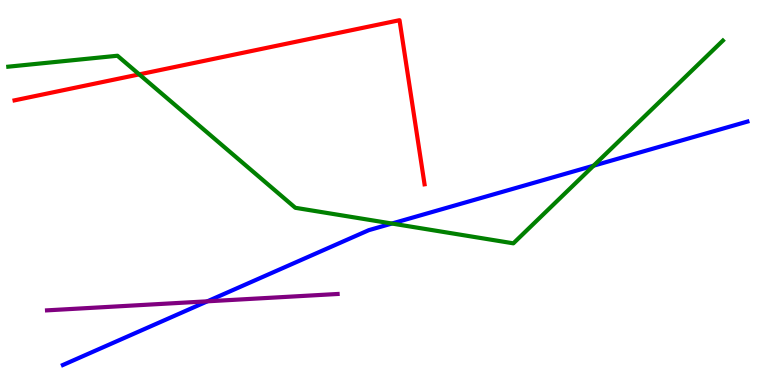[{'lines': ['blue', 'red'], 'intersections': []}, {'lines': ['green', 'red'], 'intersections': [{'x': 1.8, 'y': 8.07}]}, {'lines': ['purple', 'red'], 'intersections': []}, {'lines': ['blue', 'green'], 'intersections': [{'x': 5.06, 'y': 4.19}, {'x': 7.66, 'y': 5.7}]}, {'lines': ['blue', 'purple'], 'intersections': [{'x': 2.68, 'y': 2.17}]}, {'lines': ['green', 'purple'], 'intersections': []}]